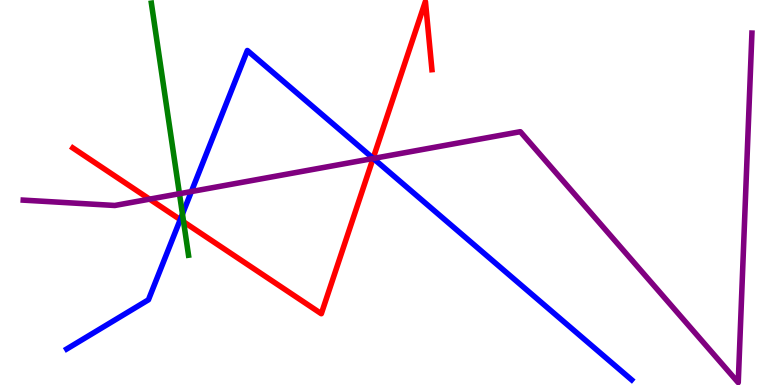[{'lines': ['blue', 'red'], 'intersections': [{'x': 2.33, 'y': 4.3}, {'x': 4.81, 'y': 5.89}]}, {'lines': ['green', 'red'], 'intersections': [{'x': 2.37, 'y': 4.24}]}, {'lines': ['purple', 'red'], 'intersections': [{'x': 1.93, 'y': 4.83}, {'x': 4.81, 'y': 5.88}]}, {'lines': ['blue', 'green'], 'intersections': [{'x': 2.35, 'y': 4.44}]}, {'lines': ['blue', 'purple'], 'intersections': [{'x': 2.47, 'y': 5.02}, {'x': 4.82, 'y': 5.88}]}, {'lines': ['green', 'purple'], 'intersections': [{'x': 2.32, 'y': 4.97}]}]